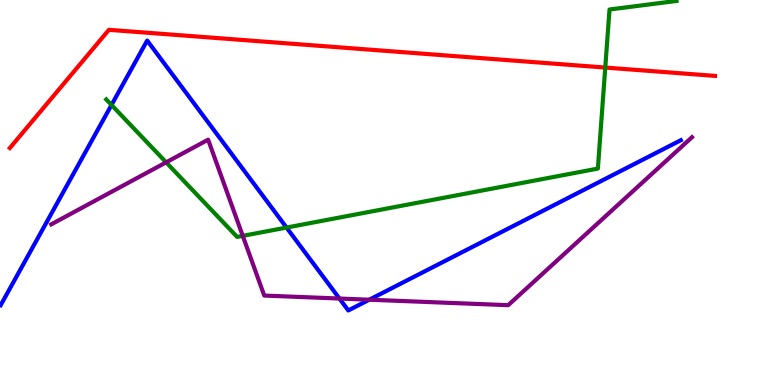[{'lines': ['blue', 'red'], 'intersections': []}, {'lines': ['green', 'red'], 'intersections': [{'x': 7.81, 'y': 8.25}]}, {'lines': ['purple', 'red'], 'intersections': []}, {'lines': ['blue', 'green'], 'intersections': [{'x': 1.44, 'y': 7.27}, {'x': 3.7, 'y': 4.09}]}, {'lines': ['blue', 'purple'], 'intersections': [{'x': 4.38, 'y': 2.25}, {'x': 4.76, 'y': 2.22}]}, {'lines': ['green', 'purple'], 'intersections': [{'x': 2.14, 'y': 5.78}, {'x': 3.13, 'y': 3.87}]}]